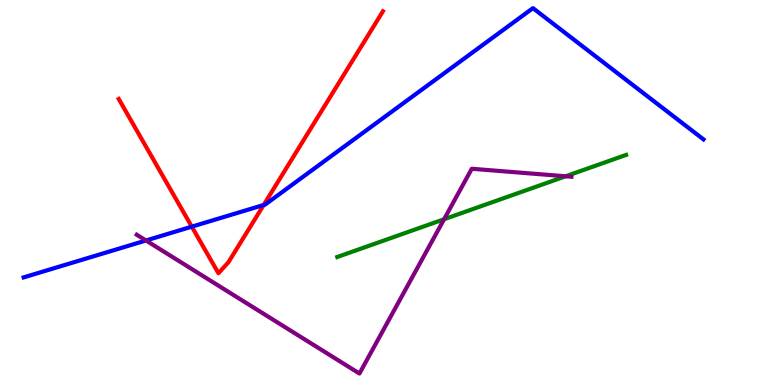[{'lines': ['blue', 'red'], 'intersections': [{'x': 2.47, 'y': 4.11}, {'x': 3.4, 'y': 4.68}]}, {'lines': ['green', 'red'], 'intersections': []}, {'lines': ['purple', 'red'], 'intersections': []}, {'lines': ['blue', 'green'], 'intersections': []}, {'lines': ['blue', 'purple'], 'intersections': [{'x': 1.88, 'y': 3.75}]}, {'lines': ['green', 'purple'], 'intersections': [{'x': 5.73, 'y': 4.31}, {'x': 7.3, 'y': 5.42}]}]